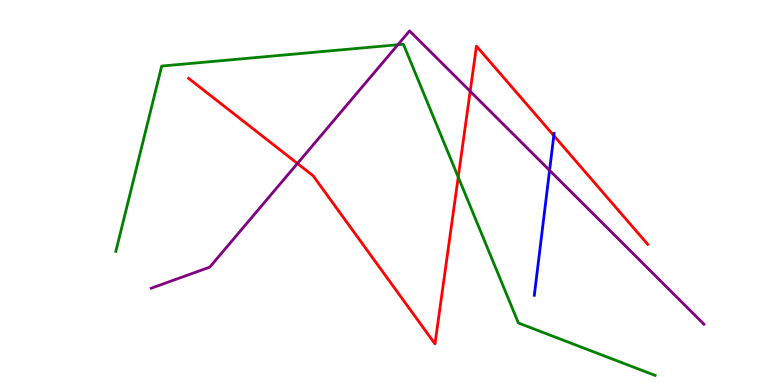[{'lines': ['blue', 'red'], 'intersections': [{'x': 7.15, 'y': 6.48}]}, {'lines': ['green', 'red'], 'intersections': [{'x': 5.91, 'y': 5.4}]}, {'lines': ['purple', 'red'], 'intersections': [{'x': 3.84, 'y': 5.75}, {'x': 6.07, 'y': 7.63}]}, {'lines': ['blue', 'green'], 'intersections': []}, {'lines': ['blue', 'purple'], 'intersections': [{'x': 7.09, 'y': 5.57}]}, {'lines': ['green', 'purple'], 'intersections': [{'x': 5.13, 'y': 8.84}]}]